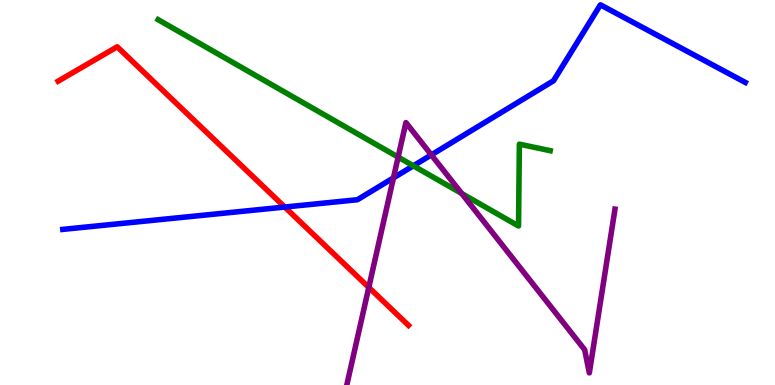[{'lines': ['blue', 'red'], 'intersections': [{'x': 3.67, 'y': 4.62}]}, {'lines': ['green', 'red'], 'intersections': []}, {'lines': ['purple', 'red'], 'intersections': [{'x': 4.76, 'y': 2.53}]}, {'lines': ['blue', 'green'], 'intersections': [{'x': 5.33, 'y': 5.69}]}, {'lines': ['blue', 'purple'], 'intersections': [{'x': 5.08, 'y': 5.38}, {'x': 5.57, 'y': 5.98}]}, {'lines': ['green', 'purple'], 'intersections': [{'x': 5.14, 'y': 5.92}, {'x': 5.96, 'y': 4.97}]}]